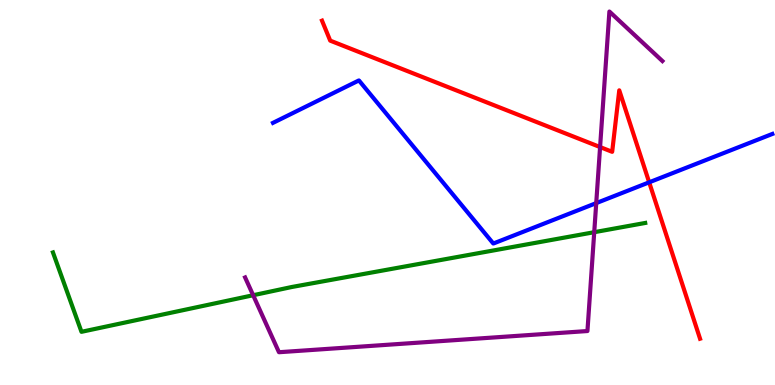[{'lines': ['blue', 'red'], 'intersections': [{'x': 8.38, 'y': 5.26}]}, {'lines': ['green', 'red'], 'intersections': []}, {'lines': ['purple', 'red'], 'intersections': [{'x': 7.74, 'y': 6.18}]}, {'lines': ['blue', 'green'], 'intersections': []}, {'lines': ['blue', 'purple'], 'intersections': [{'x': 7.69, 'y': 4.72}]}, {'lines': ['green', 'purple'], 'intersections': [{'x': 3.27, 'y': 2.33}, {'x': 7.67, 'y': 3.97}]}]